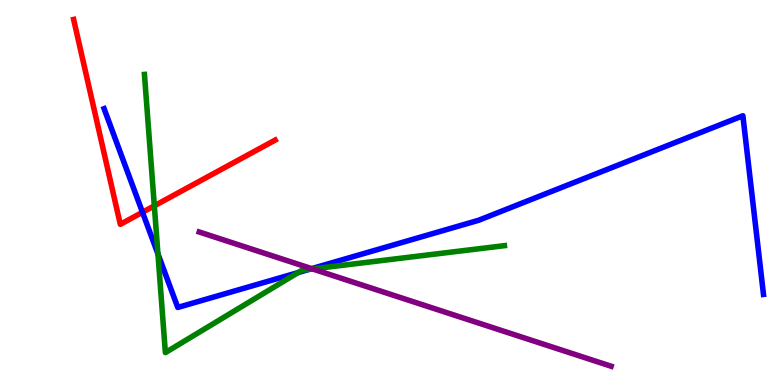[{'lines': ['blue', 'red'], 'intersections': [{'x': 1.84, 'y': 4.49}]}, {'lines': ['green', 'red'], 'intersections': [{'x': 1.99, 'y': 4.65}]}, {'lines': ['purple', 'red'], 'intersections': []}, {'lines': ['blue', 'green'], 'intersections': [{'x': 2.04, 'y': 3.4}, {'x': 3.85, 'y': 2.92}, {'x': 3.99, 'y': 3.0}]}, {'lines': ['blue', 'purple'], 'intersections': [{'x': 4.02, 'y': 3.02}]}, {'lines': ['green', 'purple'], 'intersections': [{'x': 4.03, 'y': 3.01}]}]